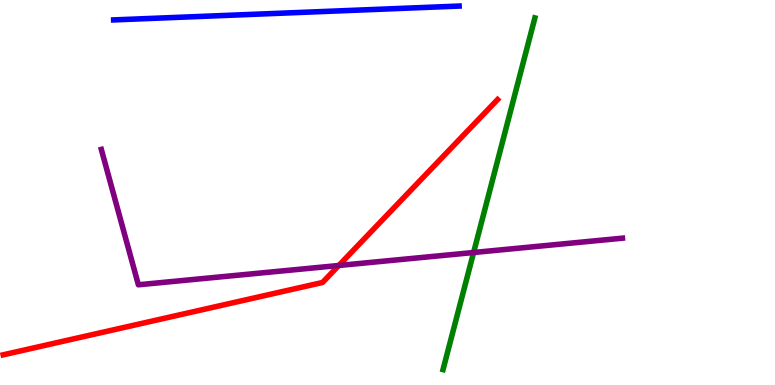[{'lines': ['blue', 'red'], 'intersections': []}, {'lines': ['green', 'red'], 'intersections': []}, {'lines': ['purple', 'red'], 'intersections': [{'x': 4.37, 'y': 3.1}]}, {'lines': ['blue', 'green'], 'intersections': []}, {'lines': ['blue', 'purple'], 'intersections': []}, {'lines': ['green', 'purple'], 'intersections': [{'x': 6.11, 'y': 3.44}]}]